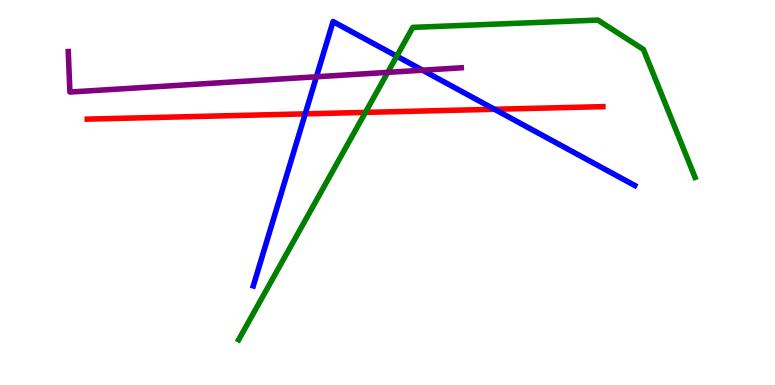[{'lines': ['blue', 'red'], 'intersections': [{'x': 3.94, 'y': 7.04}, {'x': 6.38, 'y': 7.16}]}, {'lines': ['green', 'red'], 'intersections': [{'x': 4.71, 'y': 7.08}]}, {'lines': ['purple', 'red'], 'intersections': []}, {'lines': ['blue', 'green'], 'intersections': [{'x': 5.12, 'y': 8.54}]}, {'lines': ['blue', 'purple'], 'intersections': [{'x': 4.08, 'y': 8.01}, {'x': 5.45, 'y': 8.18}]}, {'lines': ['green', 'purple'], 'intersections': [{'x': 5.0, 'y': 8.12}]}]